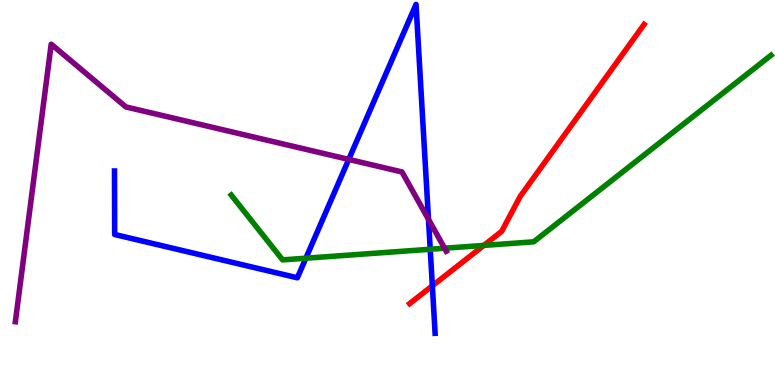[{'lines': ['blue', 'red'], 'intersections': [{'x': 5.58, 'y': 2.58}]}, {'lines': ['green', 'red'], 'intersections': [{'x': 6.24, 'y': 3.63}]}, {'lines': ['purple', 'red'], 'intersections': []}, {'lines': ['blue', 'green'], 'intersections': [{'x': 3.95, 'y': 3.29}, {'x': 5.55, 'y': 3.53}]}, {'lines': ['blue', 'purple'], 'intersections': [{'x': 4.5, 'y': 5.86}, {'x': 5.53, 'y': 4.3}]}, {'lines': ['green', 'purple'], 'intersections': [{'x': 5.74, 'y': 3.55}]}]